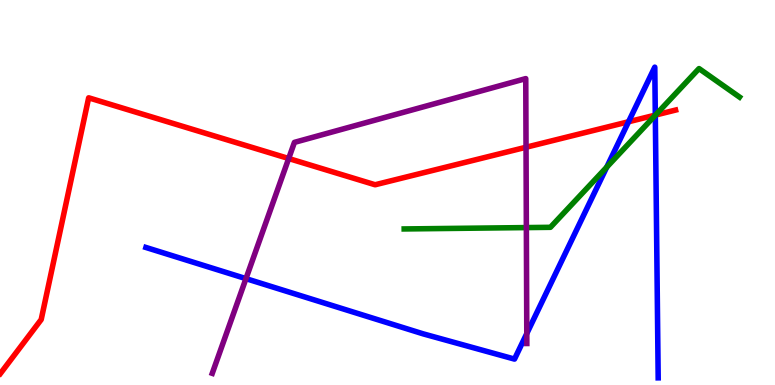[{'lines': ['blue', 'red'], 'intersections': [{'x': 8.11, 'y': 6.84}, {'x': 8.46, 'y': 7.01}]}, {'lines': ['green', 'red'], 'intersections': [{'x': 8.46, 'y': 7.01}]}, {'lines': ['purple', 'red'], 'intersections': [{'x': 3.73, 'y': 5.88}, {'x': 6.79, 'y': 6.18}]}, {'lines': ['blue', 'green'], 'intersections': [{'x': 7.83, 'y': 5.66}, {'x': 8.46, 'y': 7.01}]}, {'lines': ['blue', 'purple'], 'intersections': [{'x': 3.17, 'y': 2.76}, {'x': 6.8, 'y': 1.34}]}, {'lines': ['green', 'purple'], 'intersections': [{'x': 6.79, 'y': 4.09}]}]